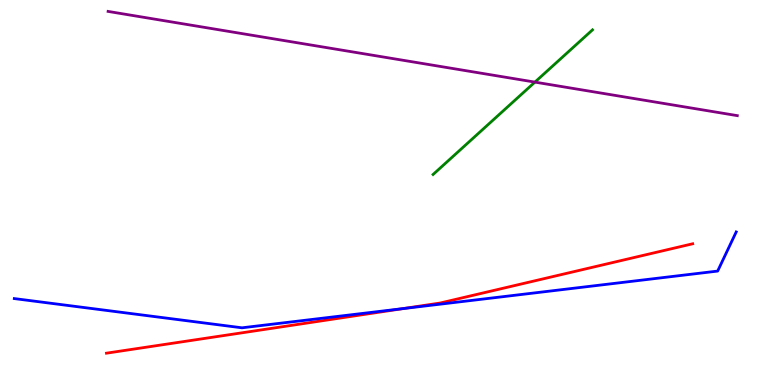[{'lines': ['blue', 'red'], 'intersections': [{'x': 5.2, 'y': 1.98}]}, {'lines': ['green', 'red'], 'intersections': []}, {'lines': ['purple', 'red'], 'intersections': []}, {'lines': ['blue', 'green'], 'intersections': []}, {'lines': ['blue', 'purple'], 'intersections': []}, {'lines': ['green', 'purple'], 'intersections': [{'x': 6.9, 'y': 7.87}]}]